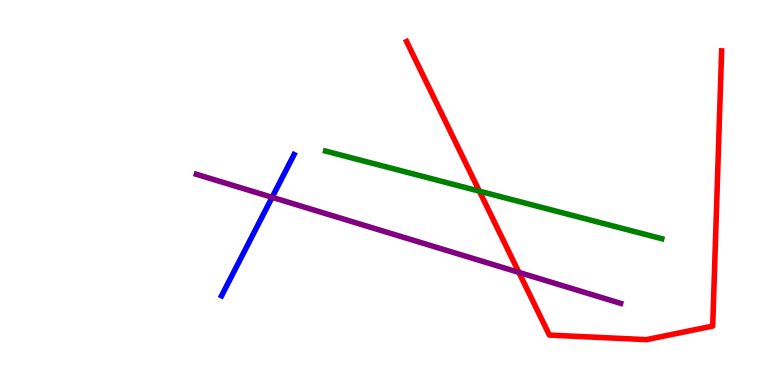[{'lines': ['blue', 'red'], 'intersections': []}, {'lines': ['green', 'red'], 'intersections': [{'x': 6.19, 'y': 5.04}]}, {'lines': ['purple', 'red'], 'intersections': [{'x': 6.7, 'y': 2.92}]}, {'lines': ['blue', 'green'], 'intersections': []}, {'lines': ['blue', 'purple'], 'intersections': [{'x': 3.51, 'y': 4.87}]}, {'lines': ['green', 'purple'], 'intersections': []}]